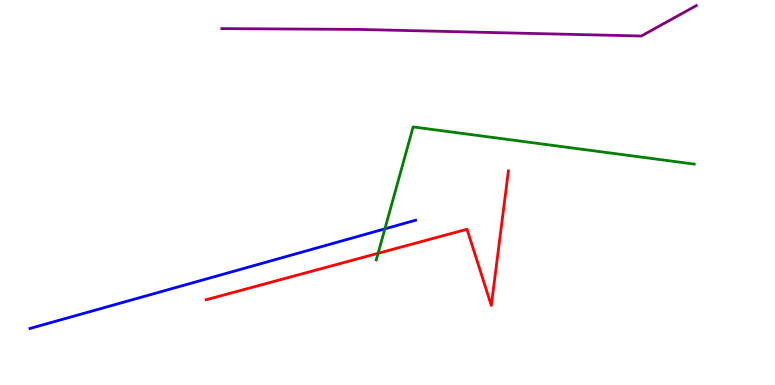[{'lines': ['blue', 'red'], 'intersections': []}, {'lines': ['green', 'red'], 'intersections': [{'x': 4.88, 'y': 3.42}]}, {'lines': ['purple', 'red'], 'intersections': []}, {'lines': ['blue', 'green'], 'intersections': [{'x': 4.97, 'y': 4.06}]}, {'lines': ['blue', 'purple'], 'intersections': []}, {'lines': ['green', 'purple'], 'intersections': []}]